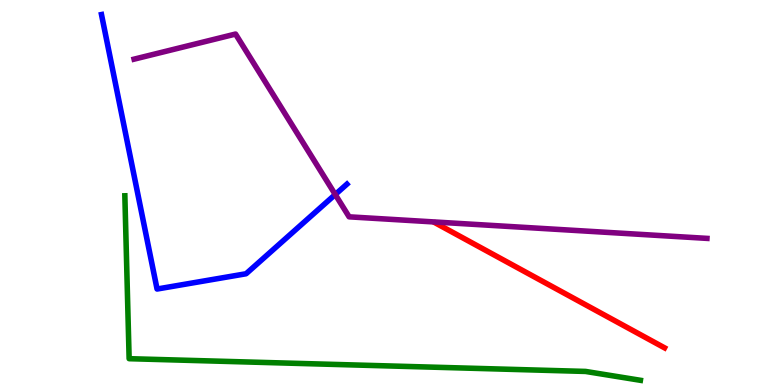[{'lines': ['blue', 'red'], 'intersections': []}, {'lines': ['green', 'red'], 'intersections': []}, {'lines': ['purple', 'red'], 'intersections': []}, {'lines': ['blue', 'green'], 'intersections': []}, {'lines': ['blue', 'purple'], 'intersections': [{'x': 4.33, 'y': 4.95}]}, {'lines': ['green', 'purple'], 'intersections': []}]